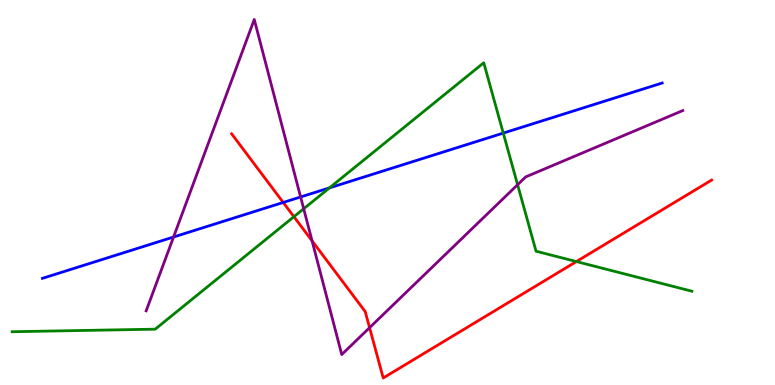[{'lines': ['blue', 'red'], 'intersections': [{'x': 3.65, 'y': 4.74}]}, {'lines': ['green', 'red'], 'intersections': [{'x': 3.79, 'y': 4.37}, {'x': 7.44, 'y': 3.21}]}, {'lines': ['purple', 'red'], 'intersections': [{'x': 4.03, 'y': 3.74}, {'x': 4.77, 'y': 1.49}]}, {'lines': ['blue', 'green'], 'intersections': [{'x': 4.25, 'y': 5.12}, {'x': 6.49, 'y': 6.54}]}, {'lines': ['blue', 'purple'], 'intersections': [{'x': 2.24, 'y': 3.84}, {'x': 3.88, 'y': 4.88}]}, {'lines': ['green', 'purple'], 'intersections': [{'x': 3.92, 'y': 4.58}, {'x': 6.68, 'y': 5.2}]}]